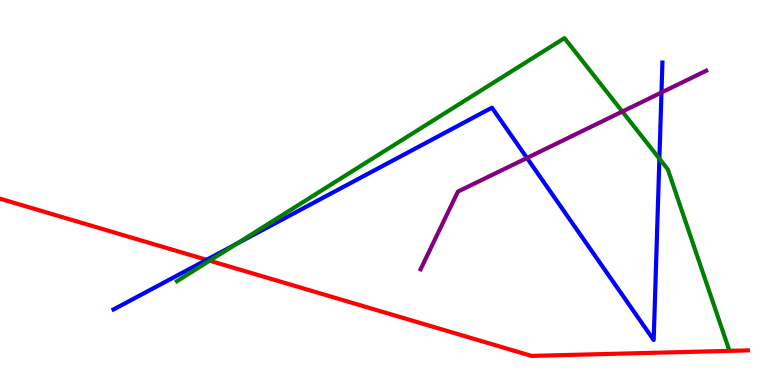[{'lines': ['blue', 'red'], 'intersections': [{'x': 2.67, 'y': 3.25}]}, {'lines': ['green', 'red'], 'intersections': [{'x': 2.71, 'y': 3.23}]}, {'lines': ['purple', 'red'], 'intersections': []}, {'lines': ['blue', 'green'], 'intersections': [{'x': 3.05, 'y': 3.66}, {'x': 8.51, 'y': 5.88}]}, {'lines': ['blue', 'purple'], 'intersections': [{'x': 6.8, 'y': 5.9}, {'x': 8.54, 'y': 7.6}]}, {'lines': ['green', 'purple'], 'intersections': [{'x': 8.03, 'y': 7.1}]}]